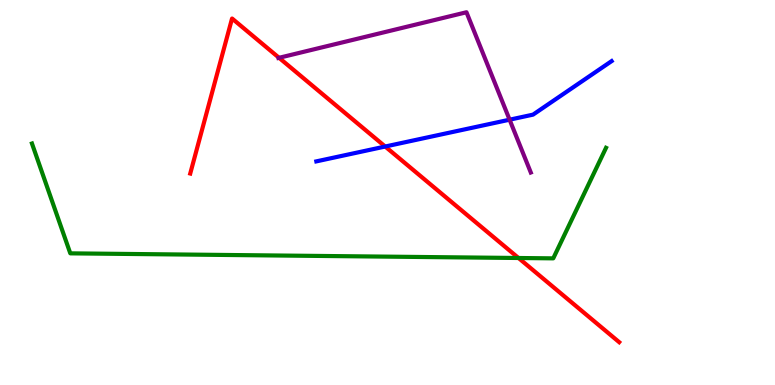[{'lines': ['blue', 'red'], 'intersections': [{'x': 4.97, 'y': 6.19}]}, {'lines': ['green', 'red'], 'intersections': [{'x': 6.69, 'y': 3.3}]}, {'lines': ['purple', 'red'], 'intersections': [{'x': 3.6, 'y': 8.5}]}, {'lines': ['blue', 'green'], 'intersections': []}, {'lines': ['blue', 'purple'], 'intersections': [{'x': 6.58, 'y': 6.89}]}, {'lines': ['green', 'purple'], 'intersections': []}]